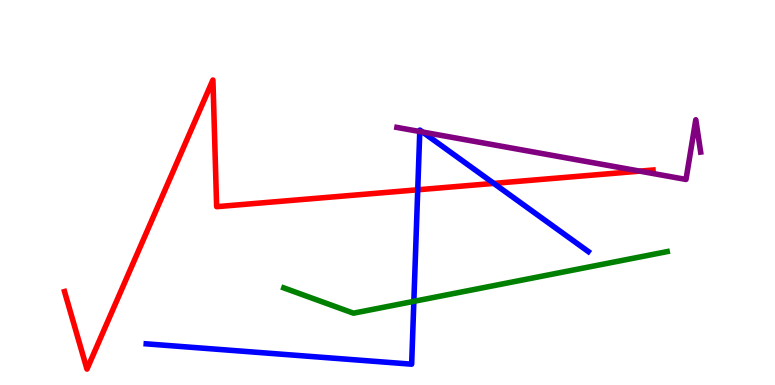[{'lines': ['blue', 'red'], 'intersections': [{'x': 5.39, 'y': 5.07}, {'x': 6.37, 'y': 5.24}]}, {'lines': ['green', 'red'], 'intersections': []}, {'lines': ['purple', 'red'], 'intersections': [{'x': 8.26, 'y': 5.56}]}, {'lines': ['blue', 'green'], 'intersections': [{'x': 5.34, 'y': 2.17}]}, {'lines': ['blue', 'purple'], 'intersections': [{'x': 5.42, 'y': 6.58}, {'x': 5.45, 'y': 6.57}]}, {'lines': ['green', 'purple'], 'intersections': []}]